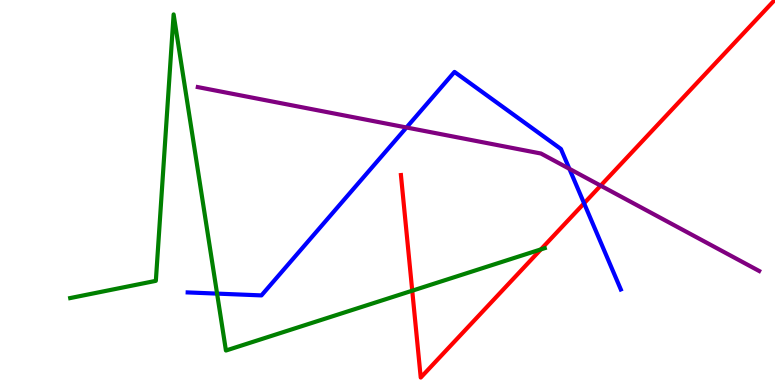[{'lines': ['blue', 'red'], 'intersections': [{'x': 7.54, 'y': 4.72}]}, {'lines': ['green', 'red'], 'intersections': [{'x': 5.32, 'y': 2.45}, {'x': 6.98, 'y': 3.52}]}, {'lines': ['purple', 'red'], 'intersections': [{'x': 7.75, 'y': 5.18}]}, {'lines': ['blue', 'green'], 'intersections': [{'x': 2.8, 'y': 2.37}]}, {'lines': ['blue', 'purple'], 'intersections': [{'x': 5.25, 'y': 6.69}, {'x': 7.35, 'y': 5.62}]}, {'lines': ['green', 'purple'], 'intersections': []}]